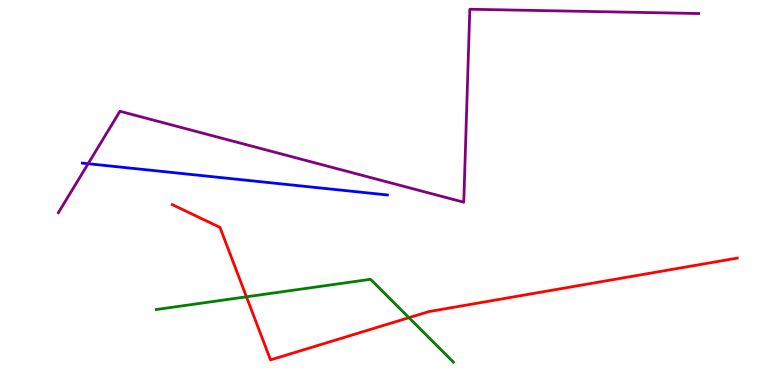[{'lines': ['blue', 'red'], 'intersections': []}, {'lines': ['green', 'red'], 'intersections': [{'x': 3.18, 'y': 2.29}, {'x': 5.28, 'y': 1.75}]}, {'lines': ['purple', 'red'], 'intersections': []}, {'lines': ['blue', 'green'], 'intersections': []}, {'lines': ['blue', 'purple'], 'intersections': [{'x': 1.14, 'y': 5.75}]}, {'lines': ['green', 'purple'], 'intersections': []}]